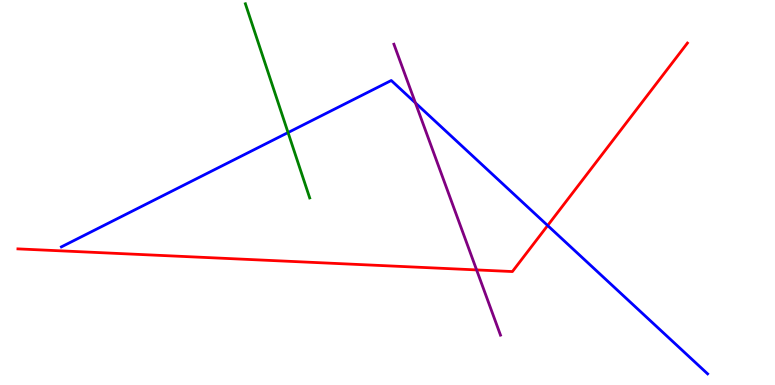[{'lines': ['blue', 'red'], 'intersections': [{'x': 7.07, 'y': 4.14}]}, {'lines': ['green', 'red'], 'intersections': []}, {'lines': ['purple', 'red'], 'intersections': [{'x': 6.15, 'y': 2.99}]}, {'lines': ['blue', 'green'], 'intersections': [{'x': 3.72, 'y': 6.56}]}, {'lines': ['blue', 'purple'], 'intersections': [{'x': 5.36, 'y': 7.33}]}, {'lines': ['green', 'purple'], 'intersections': []}]